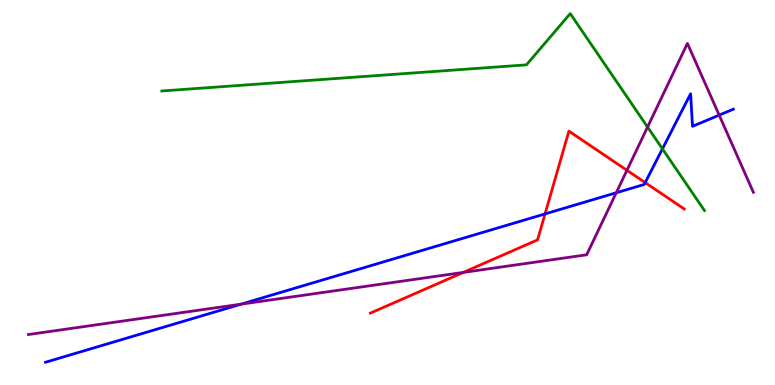[{'lines': ['blue', 'red'], 'intersections': [{'x': 7.03, 'y': 4.44}, {'x': 8.32, 'y': 5.26}]}, {'lines': ['green', 'red'], 'intersections': []}, {'lines': ['purple', 'red'], 'intersections': [{'x': 5.98, 'y': 2.92}, {'x': 8.09, 'y': 5.58}]}, {'lines': ['blue', 'green'], 'intersections': [{'x': 8.55, 'y': 6.13}]}, {'lines': ['blue', 'purple'], 'intersections': [{'x': 3.11, 'y': 2.1}, {'x': 7.95, 'y': 4.99}, {'x': 9.28, 'y': 7.01}]}, {'lines': ['green', 'purple'], 'intersections': [{'x': 8.36, 'y': 6.7}]}]